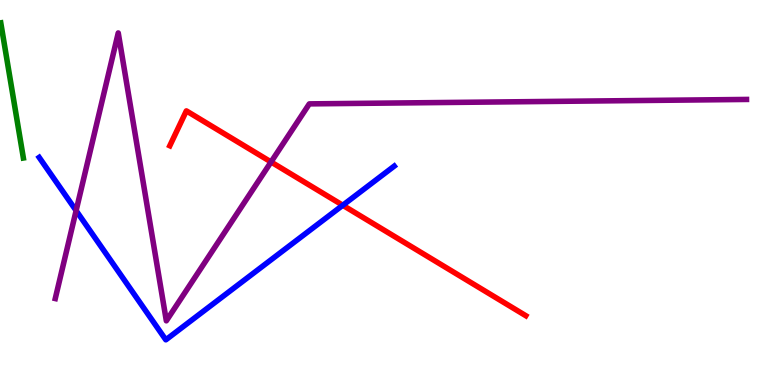[{'lines': ['blue', 'red'], 'intersections': [{'x': 4.42, 'y': 4.67}]}, {'lines': ['green', 'red'], 'intersections': []}, {'lines': ['purple', 'red'], 'intersections': [{'x': 3.5, 'y': 5.79}]}, {'lines': ['blue', 'green'], 'intersections': []}, {'lines': ['blue', 'purple'], 'intersections': [{'x': 0.982, 'y': 4.53}]}, {'lines': ['green', 'purple'], 'intersections': []}]